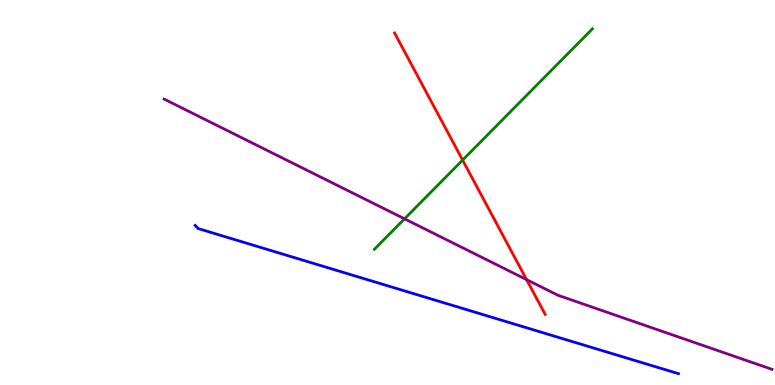[{'lines': ['blue', 'red'], 'intersections': []}, {'lines': ['green', 'red'], 'intersections': [{'x': 5.97, 'y': 5.84}]}, {'lines': ['purple', 'red'], 'intersections': [{'x': 6.79, 'y': 2.74}]}, {'lines': ['blue', 'green'], 'intersections': []}, {'lines': ['blue', 'purple'], 'intersections': []}, {'lines': ['green', 'purple'], 'intersections': [{'x': 5.22, 'y': 4.32}]}]